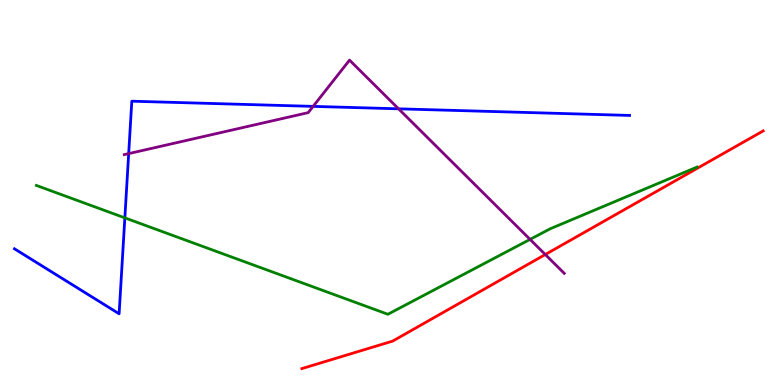[{'lines': ['blue', 'red'], 'intersections': []}, {'lines': ['green', 'red'], 'intersections': []}, {'lines': ['purple', 'red'], 'intersections': [{'x': 7.04, 'y': 3.39}]}, {'lines': ['blue', 'green'], 'intersections': [{'x': 1.61, 'y': 4.34}]}, {'lines': ['blue', 'purple'], 'intersections': [{'x': 1.66, 'y': 6.01}, {'x': 4.04, 'y': 7.24}, {'x': 5.14, 'y': 7.17}]}, {'lines': ['green', 'purple'], 'intersections': [{'x': 6.84, 'y': 3.78}]}]